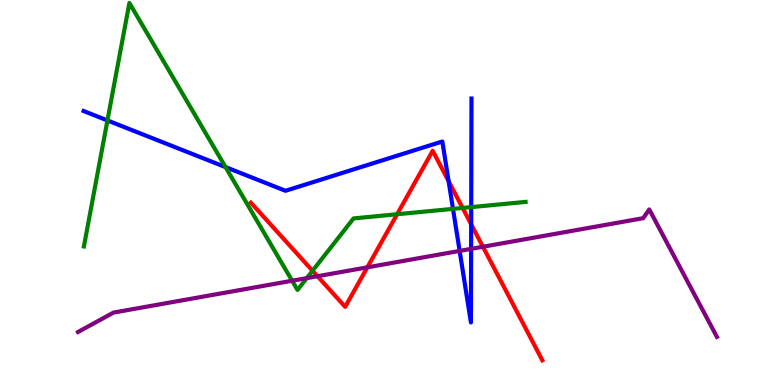[{'lines': ['blue', 'red'], 'intersections': [{'x': 5.79, 'y': 5.29}, {'x': 6.08, 'y': 4.17}]}, {'lines': ['green', 'red'], 'intersections': [{'x': 4.03, 'y': 2.97}, {'x': 5.12, 'y': 4.44}, {'x': 5.97, 'y': 4.6}]}, {'lines': ['purple', 'red'], 'intersections': [{'x': 4.1, 'y': 2.83}, {'x': 4.74, 'y': 3.06}, {'x': 6.23, 'y': 3.59}]}, {'lines': ['blue', 'green'], 'intersections': [{'x': 1.39, 'y': 6.87}, {'x': 2.91, 'y': 5.66}, {'x': 5.85, 'y': 4.57}, {'x': 6.08, 'y': 4.62}]}, {'lines': ['blue', 'purple'], 'intersections': [{'x': 5.93, 'y': 3.48}, {'x': 6.08, 'y': 3.54}]}, {'lines': ['green', 'purple'], 'intersections': [{'x': 3.77, 'y': 2.71}, {'x': 3.96, 'y': 2.78}]}]